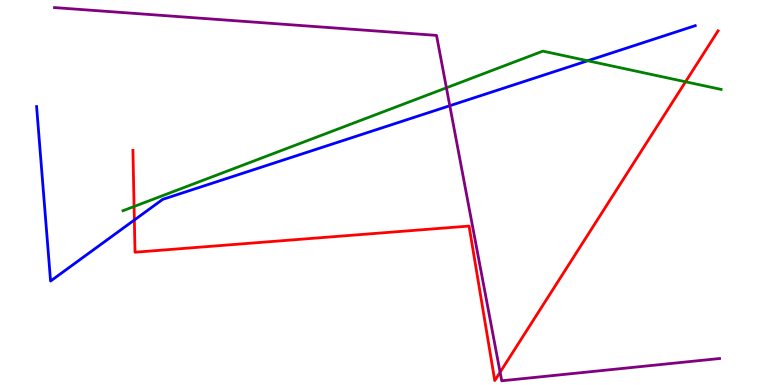[{'lines': ['blue', 'red'], 'intersections': [{'x': 1.73, 'y': 4.29}]}, {'lines': ['green', 'red'], 'intersections': [{'x': 1.73, 'y': 4.64}, {'x': 8.85, 'y': 7.88}]}, {'lines': ['purple', 'red'], 'intersections': [{'x': 6.45, 'y': 0.332}]}, {'lines': ['blue', 'green'], 'intersections': [{'x': 7.58, 'y': 8.42}]}, {'lines': ['blue', 'purple'], 'intersections': [{'x': 5.8, 'y': 7.25}]}, {'lines': ['green', 'purple'], 'intersections': [{'x': 5.76, 'y': 7.72}]}]